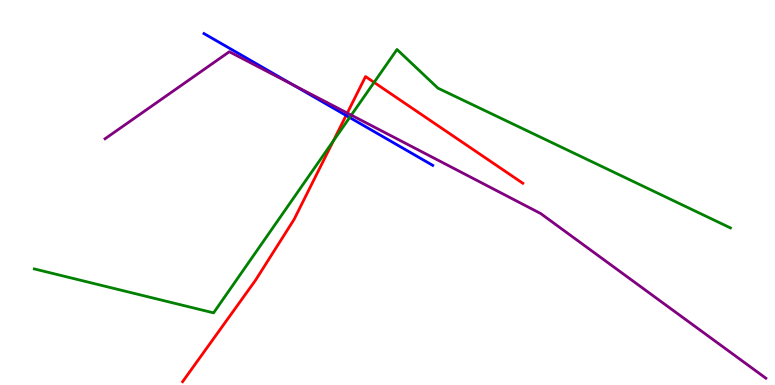[{'lines': ['blue', 'red'], 'intersections': [{'x': 4.47, 'y': 7.0}]}, {'lines': ['green', 'red'], 'intersections': [{'x': 4.3, 'y': 6.34}, {'x': 4.83, 'y': 7.86}]}, {'lines': ['purple', 'red'], 'intersections': [{'x': 4.48, 'y': 7.06}]}, {'lines': ['blue', 'green'], 'intersections': [{'x': 4.51, 'y': 6.95}]}, {'lines': ['blue', 'purple'], 'intersections': [{'x': 3.77, 'y': 7.8}]}, {'lines': ['green', 'purple'], 'intersections': [{'x': 4.53, 'y': 7.01}]}]